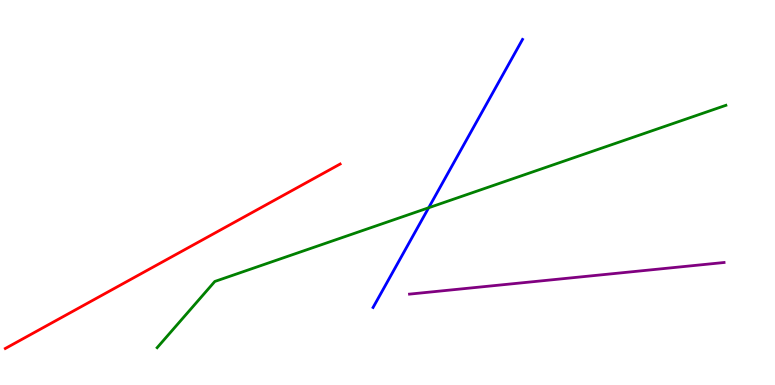[{'lines': ['blue', 'red'], 'intersections': []}, {'lines': ['green', 'red'], 'intersections': []}, {'lines': ['purple', 'red'], 'intersections': []}, {'lines': ['blue', 'green'], 'intersections': [{'x': 5.53, 'y': 4.6}]}, {'lines': ['blue', 'purple'], 'intersections': []}, {'lines': ['green', 'purple'], 'intersections': []}]